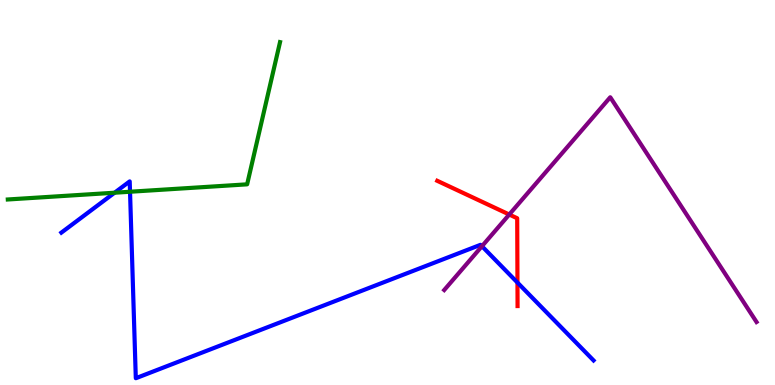[{'lines': ['blue', 'red'], 'intersections': [{'x': 6.68, 'y': 2.66}]}, {'lines': ['green', 'red'], 'intersections': []}, {'lines': ['purple', 'red'], 'intersections': [{'x': 6.57, 'y': 4.43}]}, {'lines': ['blue', 'green'], 'intersections': [{'x': 1.48, 'y': 4.99}, {'x': 1.68, 'y': 5.02}]}, {'lines': ['blue', 'purple'], 'intersections': [{'x': 6.22, 'y': 3.6}]}, {'lines': ['green', 'purple'], 'intersections': []}]